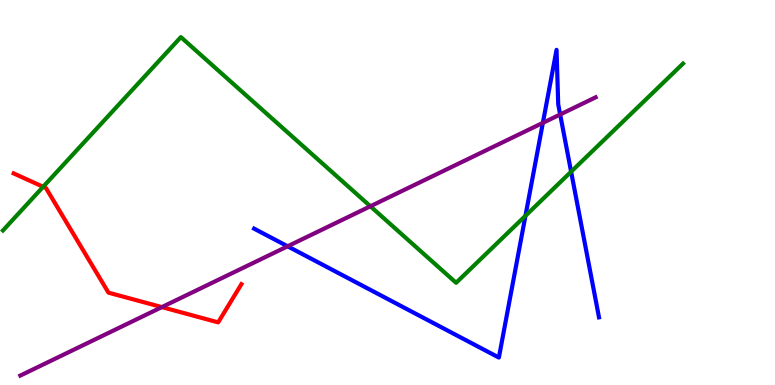[{'lines': ['blue', 'red'], 'intersections': []}, {'lines': ['green', 'red'], 'intersections': [{'x': 0.557, 'y': 5.15}]}, {'lines': ['purple', 'red'], 'intersections': [{'x': 2.09, 'y': 2.02}]}, {'lines': ['blue', 'green'], 'intersections': [{'x': 6.78, 'y': 4.39}, {'x': 7.37, 'y': 5.54}]}, {'lines': ['blue', 'purple'], 'intersections': [{'x': 3.71, 'y': 3.6}, {'x': 7.0, 'y': 6.81}, {'x': 7.23, 'y': 7.03}]}, {'lines': ['green', 'purple'], 'intersections': [{'x': 4.78, 'y': 4.64}]}]